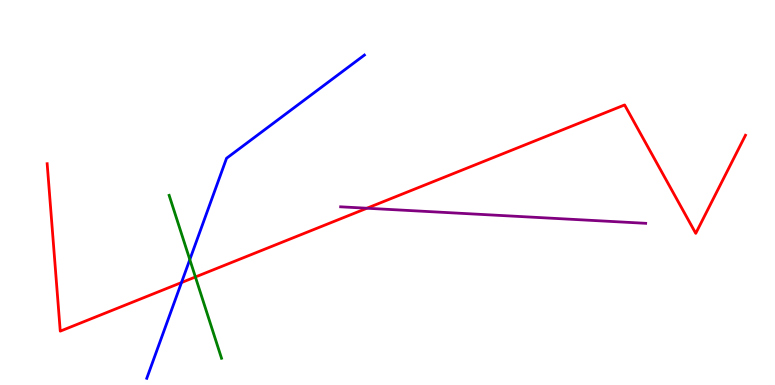[{'lines': ['blue', 'red'], 'intersections': [{'x': 2.34, 'y': 2.66}]}, {'lines': ['green', 'red'], 'intersections': [{'x': 2.52, 'y': 2.81}]}, {'lines': ['purple', 'red'], 'intersections': [{'x': 4.73, 'y': 4.59}]}, {'lines': ['blue', 'green'], 'intersections': [{'x': 2.45, 'y': 3.26}]}, {'lines': ['blue', 'purple'], 'intersections': []}, {'lines': ['green', 'purple'], 'intersections': []}]